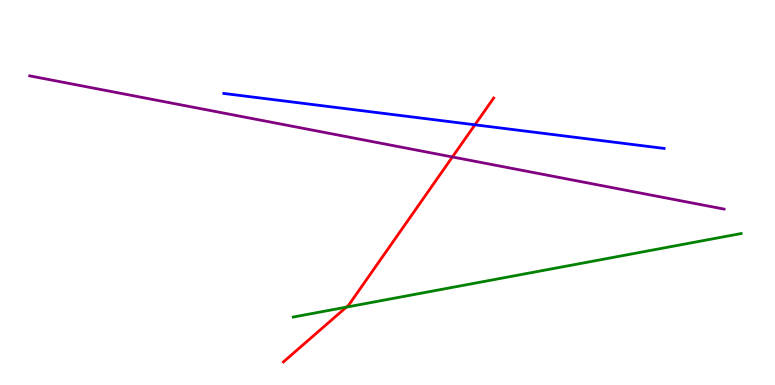[{'lines': ['blue', 'red'], 'intersections': [{'x': 6.13, 'y': 6.76}]}, {'lines': ['green', 'red'], 'intersections': [{'x': 4.47, 'y': 2.02}]}, {'lines': ['purple', 'red'], 'intersections': [{'x': 5.84, 'y': 5.92}]}, {'lines': ['blue', 'green'], 'intersections': []}, {'lines': ['blue', 'purple'], 'intersections': []}, {'lines': ['green', 'purple'], 'intersections': []}]